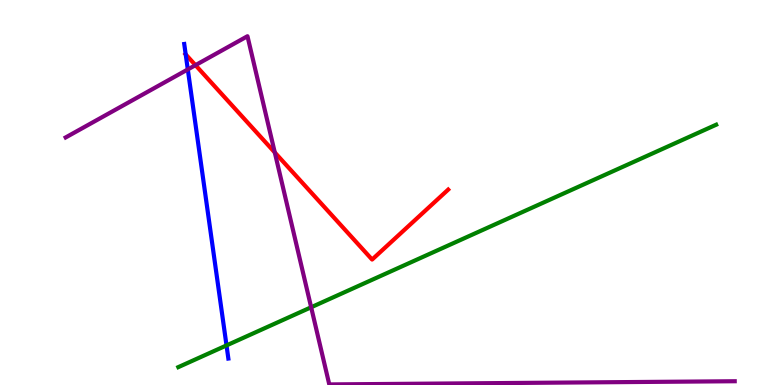[{'lines': ['blue', 'red'], 'intersections': [{'x': 2.4, 'y': 8.59}]}, {'lines': ['green', 'red'], 'intersections': []}, {'lines': ['purple', 'red'], 'intersections': [{'x': 2.52, 'y': 8.31}, {'x': 3.55, 'y': 6.04}]}, {'lines': ['blue', 'green'], 'intersections': [{'x': 2.92, 'y': 1.03}]}, {'lines': ['blue', 'purple'], 'intersections': [{'x': 2.42, 'y': 8.2}]}, {'lines': ['green', 'purple'], 'intersections': [{'x': 4.01, 'y': 2.02}]}]